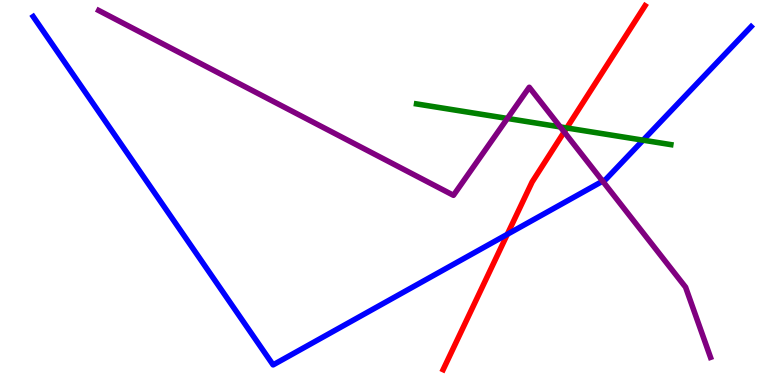[{'lines': ['blue', 'red'], 'intersections': [{'x': 6.55, 'y': 3.91}]}, {'lines': ['green', 'red'], 'intersections': [{'x': 7.31, 'y': 6.68}]}, {'lines': ['purple', 'red'], 'intersections': [{'x': 7.28, 'y': 6.57}]}, {'lines': ['blue', 'green'], 'intersections': [{'x': 8.3, 'y': 6.36}]}, {'lines': ['blue', 'purple'], 'intersections': [{'x': 7.78, 'y': 5.29}]}, {'lines': ['green', 'purple'], 'intersections': [{'x': 6.55, 'y': 6.92}, {'x': 7.23, 'y': 6.7}]}]